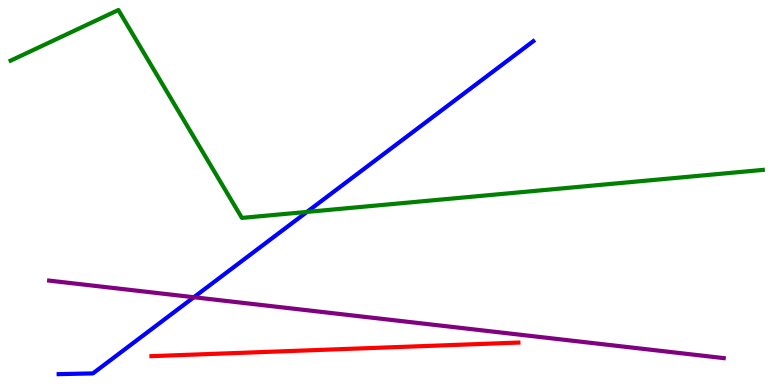[{'lines': ['blue', 'red'], 'intersections': []}, {'lines': ['green', 'red'], 'intersections': []}, {'lines': ['purple', 'red'], 'intersections': []}, {'lines': ['blue', 'green'], 'intersections': [{'x': 3.96, 'y': 4.5}]}, {'lines': ['blue', 'purple'], 'intersections': [{'x': 2.5, 'y': 2.28}]}, {'lines': ['green', 'purple'], 'intersections': []}]